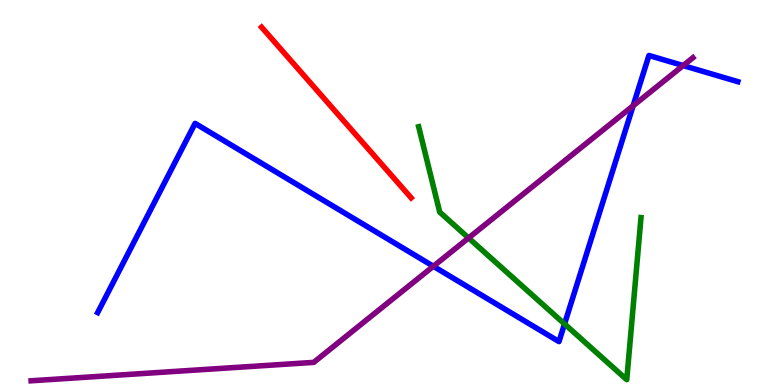[{'lines': ['blue', 'red'], 'intersections': []}, {'lines': ['green', 'red'], 'intersections': []}, {'lines': ['purple', 'red'], 'intersections': []}, {'lines': ['blue', 'green'], 'intersections': [{'x': 7.28, 'y': 1.59}]}, {'lines': ['blue', 'purple'], 'intersections': [{'x': 5.59, 'y': 3.08}, {'x': 8.17, 'y': 7.25}, {'x': 8.82, 'y': 8.3}]}, {'lines': ['green', 'purple'], 'intersections': [{'x': 6.05, 'y': 3.82}]}]